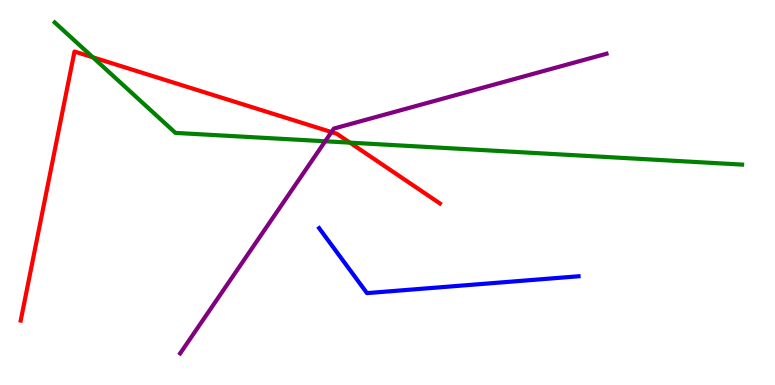[{'lines': ['blue', 'red'], 'intersections': []}, {'lines': ['green', 'red'], 'intersections': [{'x': 1.2, 'y': 8.51}, {'x': 4.52, 'y': 6.29}]}, {'lines': ['purple', 'red'], 'intersections': [{'x': 4.28, 'y': 6.57}]}, {'lines': ['blue', 'green'], 'intersections': []}, {'lines': ['blue', 'purple'], 'intersections': []}, {'lines': ['green', 'purple'], 'intersections': [{'x': 4.2, 'y': 6.33}]}]